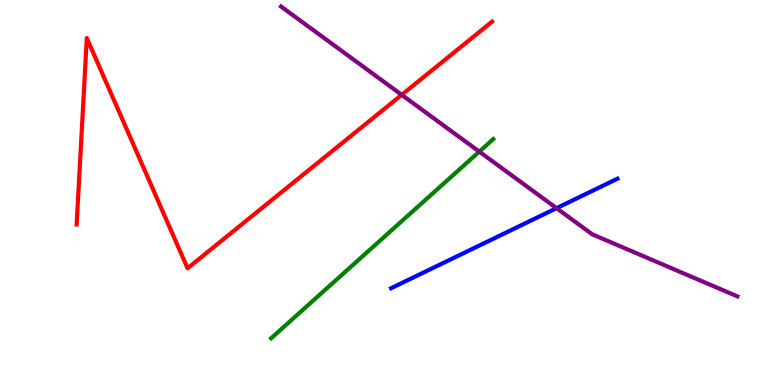[{'lines': ['blue', 'red'], 'intersections': []}, {'lines': ['green', 'red'], 'intersections': []}, {'lines': ['purple', 'red'], 'intersections': [{'x': 5.18, 'y': 7.54}]}, {'lines': ['blue', 'green'], 'intersections': []}, {'lines': ['blue', 'purple'], 'intersections': [{'x': 7.18, 'y': 4.59}]}, {'lines': ['green', 'purple'], 'intersections': [{'x': 6.18, 'y': 6.06}]}]